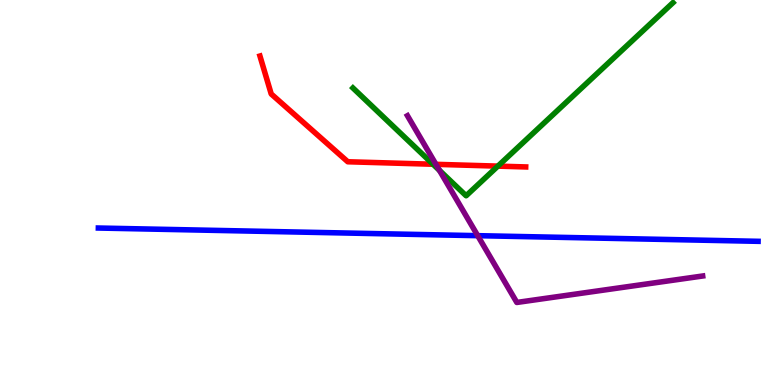[{'lines': ['blue', 'red'], 'intersections': []}, {'lines': ['green', 'red'], 'intersections': [{'x': 5.59, 'y': 5.73}, {'x': 6.42, 'y': 5.68}]}, {'lines': ['purple', 'red'], 'intersections': [{'x': 5.62, 'y': 5.73}]}, {'lines': ['blue', 'green'], 'intersections': []}, {'lines': ['blue', 'purple'], 'intersections': [{'x': 6.16, 'y': 3.88}]}, {'lines': ['green', 'purple'], 'intersections': [{'x': 5.67, 'y': 5.57}]}]